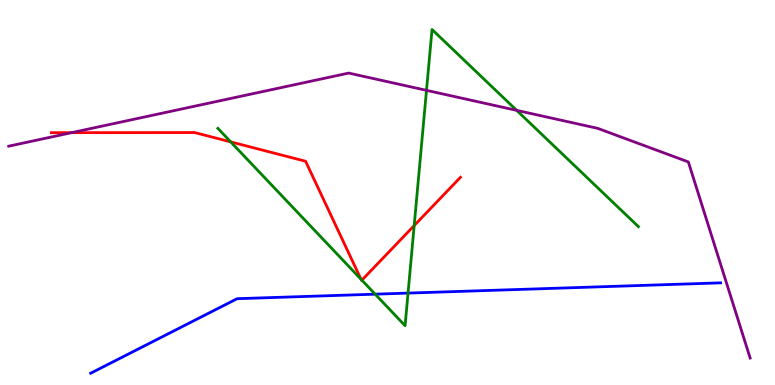[{'lines': ['blue', 'red'], 'intersections': []}, {'lines': ['green', 'red'], 'intersections': [{'x': 2.98, 'y': 6.31}, {'x': 4.66, 'y': 2.75}, {'x': 4.67, 'y': 2.72}, {'x': 5.34, 'y': 4.14}]}, {'lines': ['purple', 'red'], 'intersections': [{'x': 0.924, 'y': 6.55}]}, {'lines': ['blue', 'green'], 'intersections': [{'x': 4.84, 'y': 2.36}, {'x': 5.27, 'y': 2.39}]}, {'lines': ['blue', 'purple'], 'intersections': []}, {'lines': ['green', 'purple'], 'intersections': [{'x': 5.5, 'y': 7.65}, {'x': 6.67, 'y': 7.13}]}]